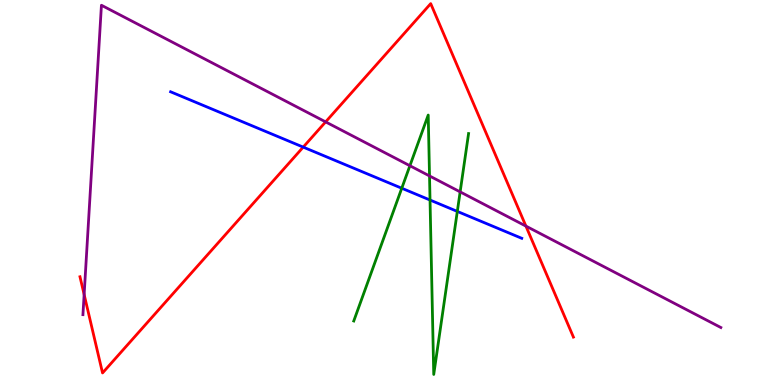[{'lines': ['blue', 'red'], 'intersections': [{'x': 3.91, 'y': 6.18}]}, {'lines': ['green', 'red'], 'intersections': []}, {'lines': ['purple', 'red'], 'intersections': [{'x': 1.09, 'y': 2.35}, {'x': 4.2, 'y': 6.83}, {'x': 6.79, 'y': 4.13}]}, {'lines': ['blue', 'green'], 'intersections': [{'x': 5.18, 'y': 5.11}, {'x': 5.55, 'y': 4.8}, {'x': 5.9, 'y': 4.51}]}, {'lines': ['blue', 'purple'], 'intersections': []}, {'lines': ['green', 'purple'], 'intersections': [{'x': 5.29, 'y': 5.7}, {'x': 5.54, 'y': 5.43}, {'x': 5.94, 'y': 5.02}]}]